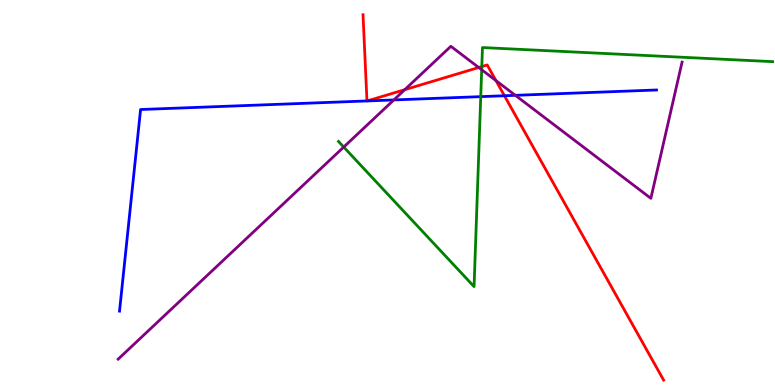[{'lines': ['blue', 'red'], 'intersections': [{'x': 4.74, 'y': 7.38}, {'x': 4.74, 'y': 7.38}, {'x': 6.51, 'y': 7.51}]}, {'lines': ['green', 'red'], 'intersections': [{'x': 6.22, 'y': 8.27}]}, {'lines': ['purple', 'red'], 'intersections': [{'x': 5.22, 'y': 7.67}, {'x': 6.18, 'y': 8.25}, {'x': 6.4, 'y': 7.91}]}, {'lines': ['blue', 'green'], 'intersections': [{'x': 6.2, 'y': 7.49}]}, {'lines': ['blue', 'purple'], 'intersections': [{'x': 5.08, 'y': 7.4}, {'x': 6.65, 'y': 7.52}]}, {'lines': ['green', 'purple'], 'intersections': [{'x': 4.44, 'y': 6.18}, {'x': 6.22, 'y': 8.19}]}]